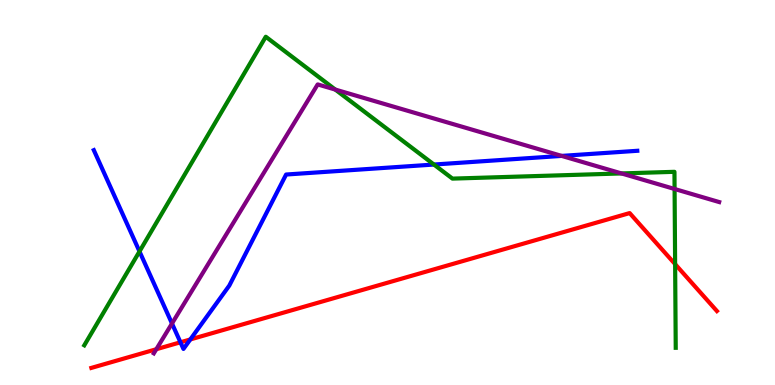[{'lines': ['blue', 'red'], 'intersections': [{'x': 2.33, 'y': 1.11}, {'x': 2.46, 'y': 1.18}]}, {'lines': ['green', 'red'], 'intersections': [{'x': 8.71, 'y': 3.14}]}, {'lines': ['purple', 'red'], 'intersections': [{'x': 2.02, 'y': 0.929}]}, {'lines': ['blue', 'green'], 'intersections': [{'x': 1.8, 'y': 3.47}, {'x': 5.6, 'y': 5.73}]}, {'lines': ['blue', 'purple'], 'intersections': [{'x': 2.22, 'y': 1.6}, {'x': 7.25, 'y': 5.95}]}, {'lines': ['green', 'purple'], 'intersections': [{'x': 4.33, 'y': 7.67}, {'x': 8.02, 'y': 5.5}, {'x': 8.7, 'y': 5.09}]}]